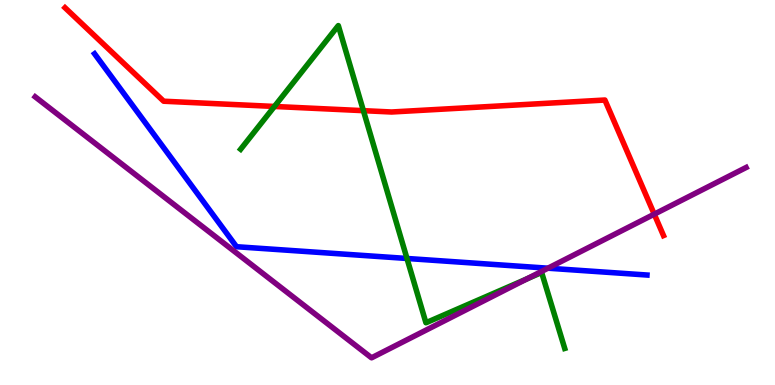[{'lines': ['blue', 'red'], 'intersections': []}, {'lines': ['green', 'red'], 'intersections': [{'x': 3.54, 'y': 7.23}, {'x': 4.69, 'y': 7.13}]}, {'lines': ['purple', 'red'], 'intersections': [{'x': 8.44, 'y': 4.44}]}, {'lines': ['blue', 'green'], 'intersections': [{'x': 5.25, 'y': 3.29}]}, {'lines': ['blue', 'purple'], 'intersections': [{'x': 7.07, 'y': 3.03}]}, {'lines': ['green', 'purple'], 'intersections': [{'x': 6.8, 'y': 2.76}]}]